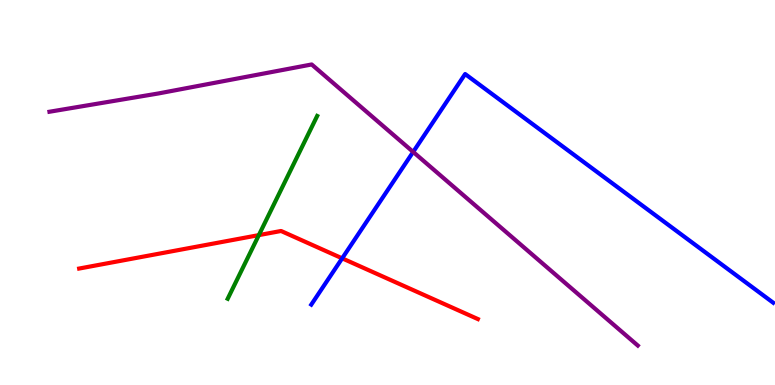[{'lines': ['blue', 'red'], 'intersections': [{'x': 4.41, 'y': 3.29}]}, {'lines': ['green', 'red'], 'intersections': [{'x': 3.34, 'y': 3.89}]}, {'lines': ['purple', 'red'], 'intersections': []}, {'lines': ['blue', 'green'], 'intersections': []}, {'lines': ['blue', 'purple'], 'intersections': [{'x': 5.33, 'y': 6.05}]}, {'lines': ['green', 'purple'], 'intersections': []}]